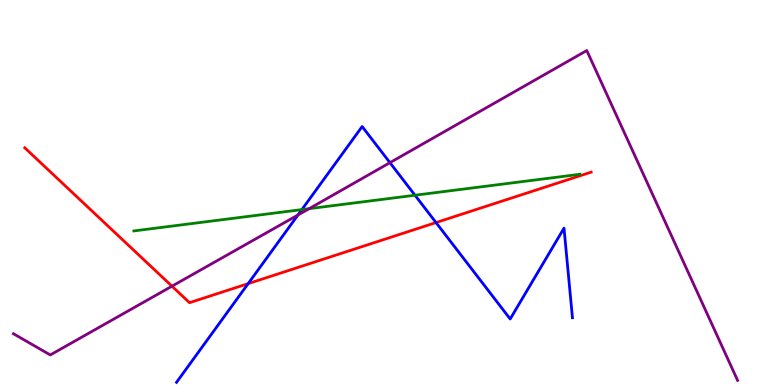[{'lines': ['blue', 'red'], 'intersections': [{'x': 3.2, 'y': 2.63}, {'x': 5.63, 'y': 4.22}]}, {'lines': ['green', 'red'], 'intersections': []}, {'lines': ['purple', 'red'], 'intersections': [{'x': 2.22, 'y': 2.57}]}, {'lines': ['blue', 'green'], 'intersections': [{'x': 3.9, 'y': 4.56}, {'x': 5.35, 'y': 4.93}]}, {'lines': ['blue', 'purple'], 'intersections': [{'x': 3.84, 'y': 4.42}, {'x': 5.03, 'y': 5.78}]}, {'lines': ['green', 'purple'], 'intersections': [{'x': 3.99, 'y': 4.58}]}]